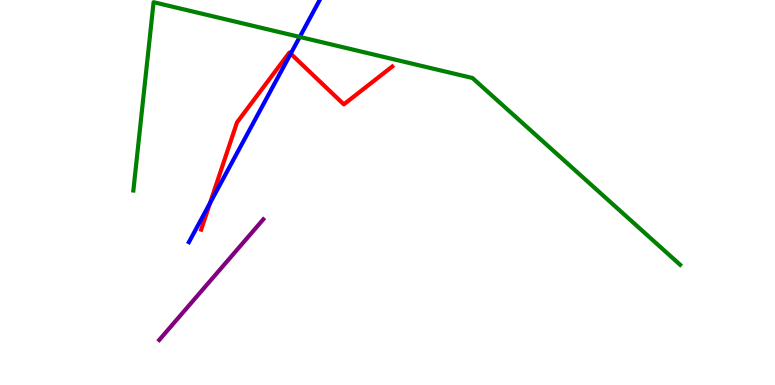[{'lines': ['blue', 'red'], 'intersections': [{'x': 2.71, 'y': 4.73}, {'x': 3.75, 'y': 8.61}]}, {'lines': ['green', 'red'], 'intersections': []}, {'lines': ['purple', 'red'], 'intersections': []}, {'lines': ['blue', 'green'], 'intersections': [{'x': 3.87, 'y': 9.04}]}, {'lines': ['blue', 'purple'], 'intersections': []}, {'lines': ['green', 'purple'], 'intersections': []}]